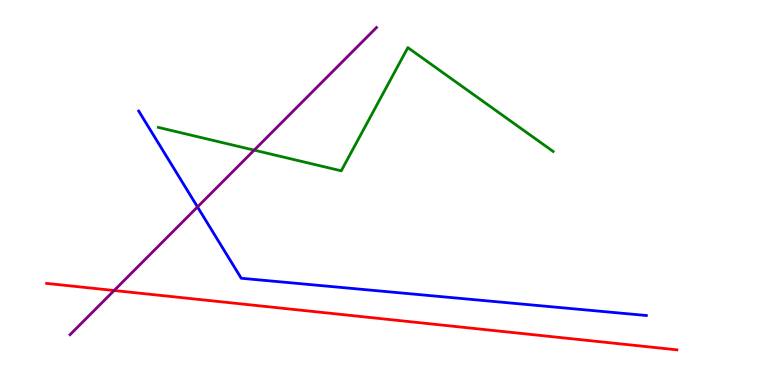[{'lines': ['blue', 'red'], 'intersections': []}, {'lines': ['green', 'red'], 'intersections': []}, {'lines': ['purple', 'red'], 'intersections': [{'x': 1.47, 'y': 2.45}]}, {'lines': ['blue', 'green'], 'intersections': []}, {'lines': ['blue', 'purple'], 'intersections': [{'x': 2.55, 'y': 4.63}]}, {'lines': ['green', 'purple'], 'intersections': [{'x': 3.28, 'y': 6.1}]}]